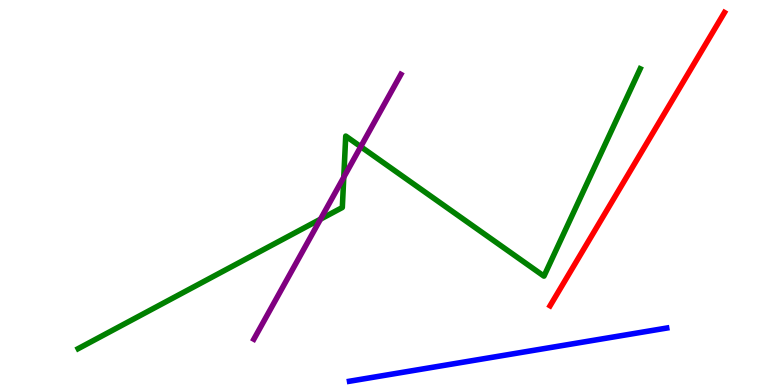[{'lines': ['blue', 'red'], 'intersections': []}, {'lines': ['green', 'red'], 'intersections': []}, {'lines': ['purple', 'red'], 'intersections': []}, {'lines': ['blue', 'green'], 'intersections': []}, {'lines': ['blue', 'purple'], 'intersections': []}, {'lines': ['green', 'purple'], 'intersections': [{'x': 4.14, 'y': 4.31}, {'x': 4.44, 'y': 5.4}, {'x': 4.65, 'y': 6.19}]}]